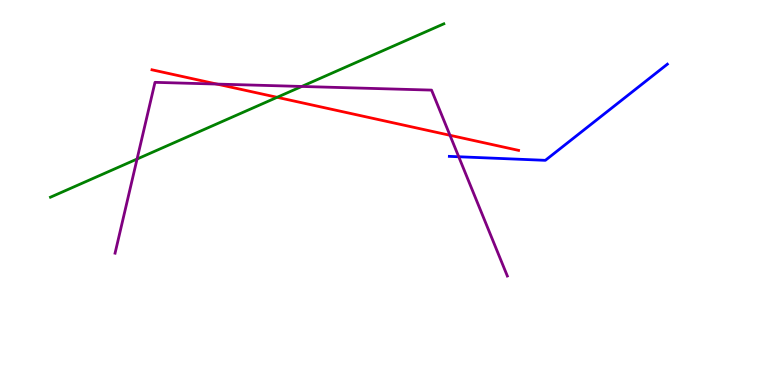[{'lines': ['blue', 'red'], 'intersections': []}, {'lines': ['green', 'red'], 'intersections': [{'x': 3.58, 'y': 7.47}]}, {'lines': ['purple', 'red'], 'intersections': [{'x': 2.8, 'y': 7.82}, {'x': 5.81, 'y': 6.49}]}, {'lines': ['blue', 'green'], 'intersections': []}, {'lines': ['blue', 'purple'], 'intersections': [{'x': 5.92, 'y': 5.93}]}, {'lines': ['green', 'purple'], 'intersections': [{'x': 1.77, 'y': 5.87}, {'x': 3.89, 'y': 7.75}]}]